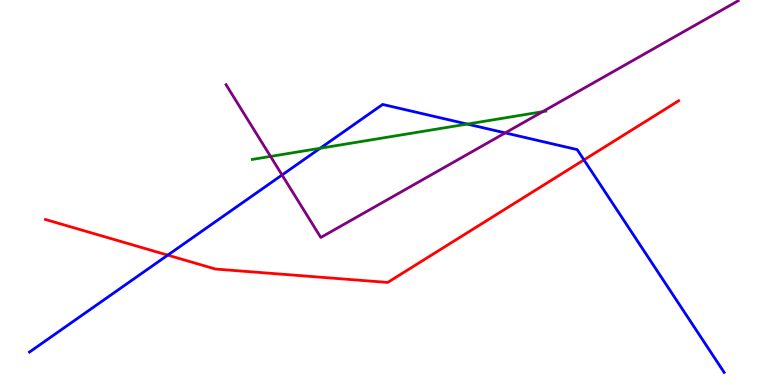[{'lines': ['blue', 'red'], 'intersections': [{'x': 2.16, 'y': 3.37}, {'x': 7.54, 'y': 5.85}]}, {'lines': ['green', 'red'], 'intersections': []}, {'lines': ['purple', 'red'], 'intersections': []}, {'lines': ['blue', 'green'], 'intersections': [{'x': 4.13, 'y': 6.15}, {'x': 6.03, 'y': 6.78}]}, {'lines': ['blue', 'purple'], 'intersections': [{'x': 3.64, 'y': 5.45}, {'x': 6.52, 'y': 6.55}]}, {'lines': ['green', 'purple'], 'intersections': [{'x': 3.49, 'y': 5.94}, {'x': 7.0, 'y': 7.1}]}]